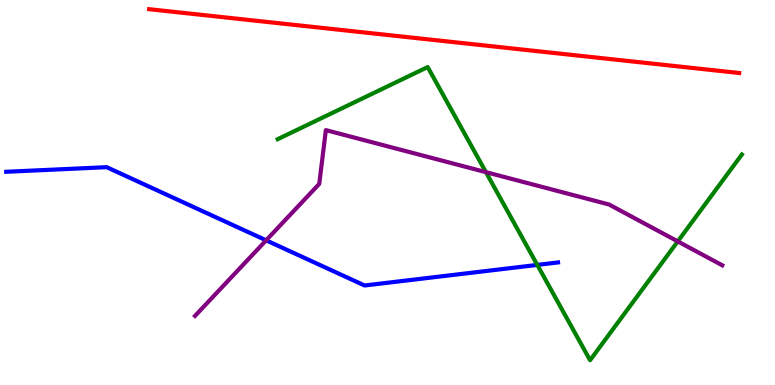[{'lines': ['blue', 'red'], 'intersections': []}, {'lines': ['green', 'red'], 'intersections': []}, {'lines': ['purple', 'red'], 'intersections': []}, {'lines': ['blue', 'green'], 'intersections': [{'x': 6.93, 'y': 3.12}]}, {'lines': ['blue', 'purple'], 'intersections': [{'x': 3.43, 'y': 3.76}]}, {'lines': ['green', 'purple'], 'intersections': [{'x': 6.27, 'y': 5.53}, {'x': 8.75, 'y': 3.73}]}]